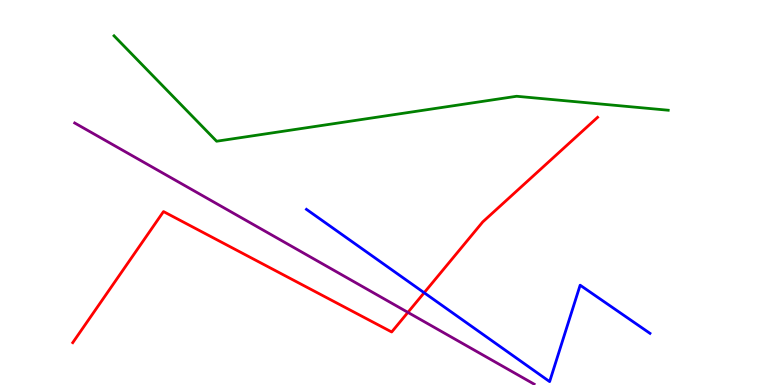[{'lines': ['blue', 'red'], 'intersections': [{'x': 5.47, 'y': 2.4}]}, {'lines': ['green', 'red'], 'intersections': []}, {'lines': ['purple', 'red'], 'intersections': [{'x': 5.26, 'y': 1.89}]}, {'lines': ['blue', 'green'], 'intersections': []}, {'lines': ['blue', 'purple'], 'intersections': []}, {'lines': ['green', 'purple'], 'intersections': []}]